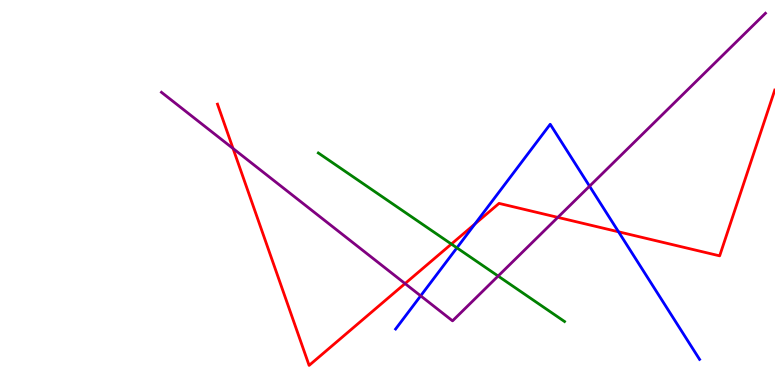[{'lines': ['blue', 'red'], 'intersections': [{'x': 6.13, 'y': 4.18}, {'x': 7.98, 'y': 3.98}]}, {'lines': ['green', 'red'], 'intersections': [{'x': 5.82, 'y': 3.66}]}, {'lines': ['purple', 'red'], 'intersections': [{'x': 3.01, 'y': 6.14}, {'x': 5.23, 'y': 2.63}, {'x': 7.2, 'y': 4.35}]}, {'lines': ['blue', 'green'], 'intersections': [{'x': 5.9, 'y': 3.56}]}, {'lines': ['blue', 'purple'], 'intersections': [{'x': 5.43, 'y': 2.32}, {'x': 7.61, 'y': 5.16}]}, {'lines': ['green', 'purple'], 'intersections': [{'x': 6.43, 'y': 2.83}]}]